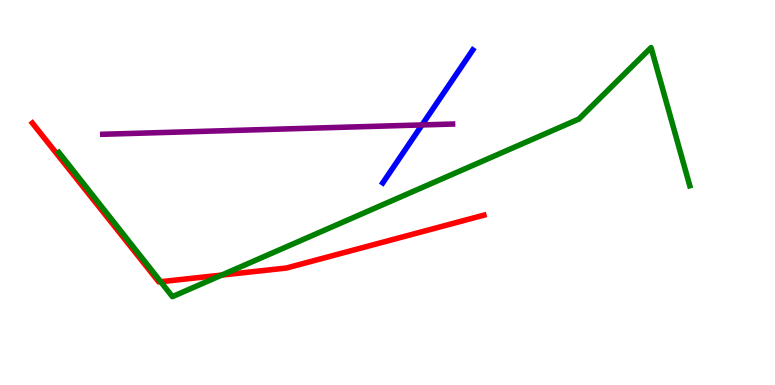[{'lines': ['blue', 'red'], 'intersections': []}, {'lines': ['green', 'red'], 'intersections': [{'x': 2.07, 'y': 2.68}, {'x': 2.86, 'y': 2.86}]}, {'lines': ['purple', 'red'], 'intersections': []}, {'lines': ['blue', 'green'], 'intersections': []}, {'lines': ['blue', 'purple'], 'intersections': [{'x': 5.45, 'y': 6.75}]}, {'lines': ['green', 'purple'], 'intersections': []}]